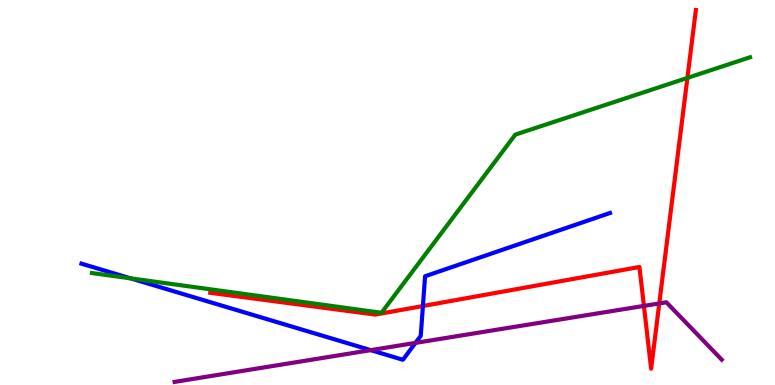[{'lines': ['blue', 'red'], 'intersections': [{'x': 5.46, 'y': 2.05}]}, {'lines': ['green', 'red'], 'intersections': [{'x': 8.87, 'y': 7.98}]}, {'lines': ['purple', 'red'], 'intersections': [{'x': 8.31, 'y': 2.05}, {'x': 8.51, 'y': 2.12}]}, {'lines': ['blue', 'green'], 'intersections': [{'x': 1.69, 'y': 2.77}]}, {'lines': ['blue', 'purple'], 'intersections': [{'x': 4.78, 'y': 0.905}, {'x': 5.36, 'y': 1.09}]}, {'lines': ['green', 'purple'], 'intersections': []}]